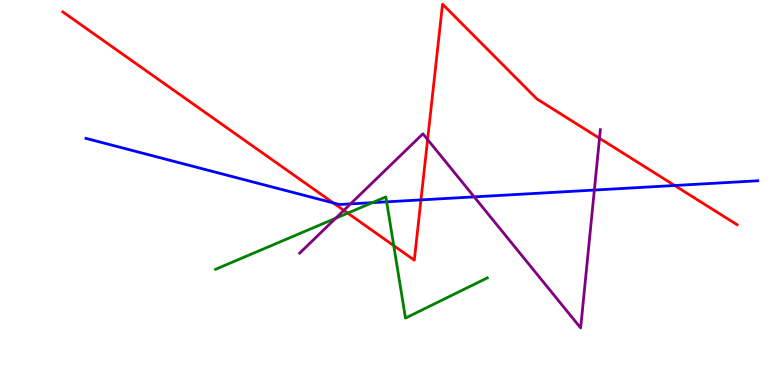[{'lines': ['blue', 'red'], 'intersections': [{'x': 4.3, 'y': 4.73}, {'x': 5.43, 'y': 4.81}, {'x': 8.71, 'y': 5.18}]}, {'lines': ['green', 'red'], 'intersections': [{'x': 4.49, 'y': 4.46}, {'x': 5.08, 'y': 3.62}]}, {'lines': ['purple', 'red'], 'intersections': [{'x': 4.44, 'y': 4.54}, {'x': 5.52, 'y': 6.38}, {'x': 7.74, 'y': 6.41}]}, {'lines': ['blue', 'green'], 'intersections': [{'x': 4.8, 'y': 4.74}, {'x': 4.99, 'y': 4.76}]}, {'lines': ['blue', 'purple'], 'intersections': [{'x': 4.52, 'y': 4.7}, {'x': 6.12, 'y': 4.89}, {'x': 7.67, 'y': 5.06}]}, {'lines': ['green', 'purple'], 'intersections': [{'x': 4.33, 'y': 4.33}]}]